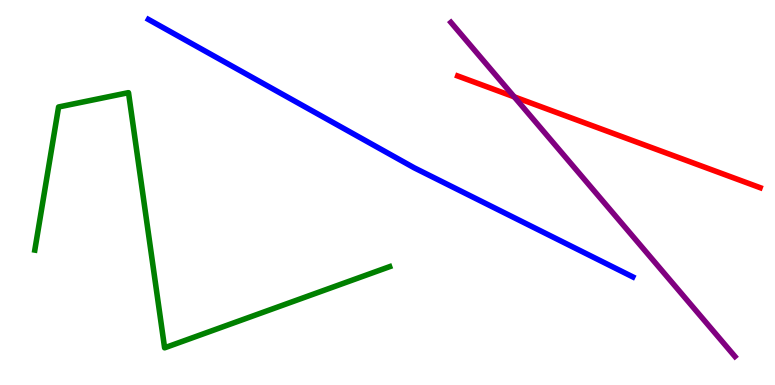[{'lines': ['blue', 'red'], 'intersections': []}, {'lines': ['green', 'red'], 'intersections': []}, {'lines': ['purple', 'red'], 'intersections': [{'x': 6.64, 'y': 7.48}]}, {'lines': ['blue', 'green'], 'intersections': []}, {'lines': ['blue', 'purple'], 'intersections': []}, {'lines': ['green', 'purple'], 'intersections': []}]